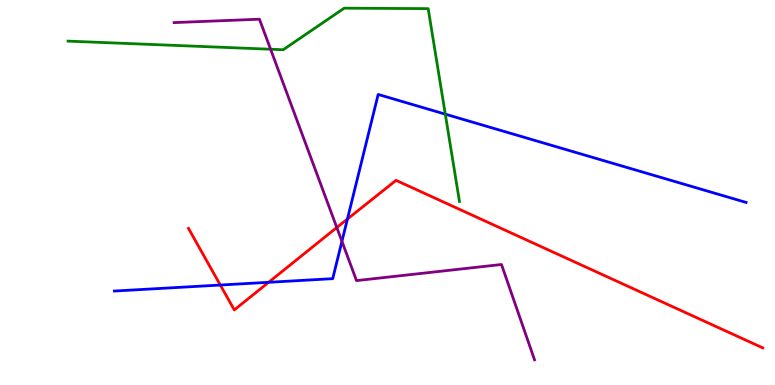[{'lines': ['blue', 'red'], 'intersections': [{'x': 2.84, 'y': 2.6}, {'x': 3.47, 'y': 2.67}, {'x': 4.48, 'y': 4.31}]}, {'lines': ['green', 'red'], 'intersections': []}, {'lines': ['purple', 'red'], 'intersections': [{'x': 4.35, 'y': 4.09}]}, {'lines': ['blue', 'green'], 'intersections': [{'x': 5.75, 'y': 7.03}]}, {'lines': ['blue', 'purple'], 'intersections': [{'x': 4.41, 'y': 3.73}]}, {'lines': ['green', 'purple'], 'intersections': [{'x': 3.49, 'y': 8.72}]}]